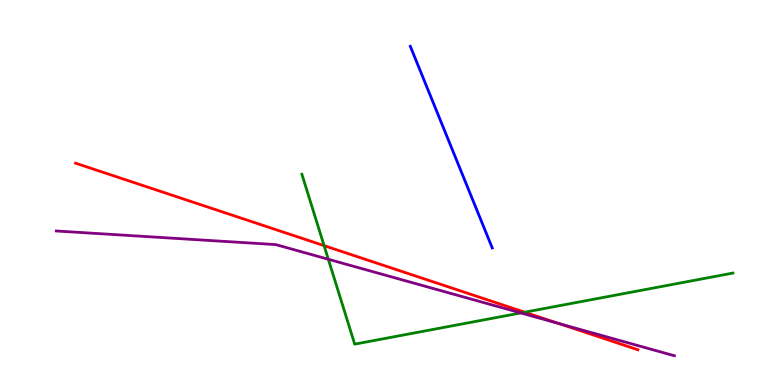[{'lines': ['blue', 'red'], 'intersections': []}, {'lines': ['green', 'red'], 'intersections': [{'x': 4.18, 'y': 3.62}, {'x': 6.77, 'y': 1.89}]}, {'lines': ['purple', 'red'], 'intersections': [{'x': 7.21, 'y': 1.6}]}, {'lines': ['blue', 'green'], 'intersections': []}, {'lines': ['blue', 'purple'], 'intersections': []}, {'lines': ['green', 'purple'], 'intersections': [{'x': 4.24, 'y': 3.27}, {'x': 6.72, 'y': 1.87}]}]